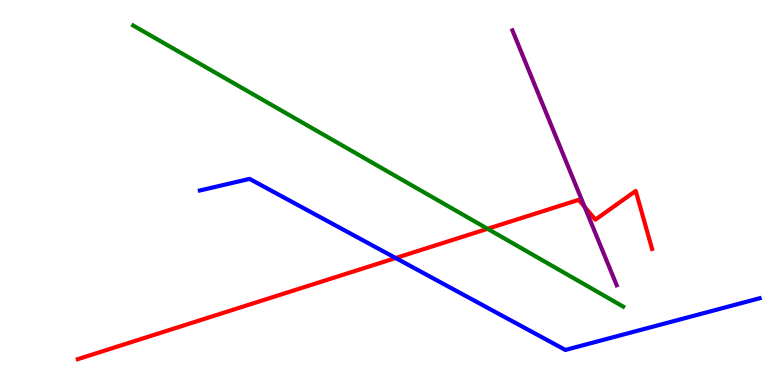[{'lines': ['blue', 'red'], 'intersections': [{'x': 5.11, 'y': 3.3}]}, {'lines': ['green', 'red'], 'intersections': [{'x': 6.29, 'y': 4.06}]}, {'lines': ['purple', 'red'], 'intersections': [{'x': 7.54, 'y': 4.63}]}, {'lines': ['blue', 'green'], 'intersections': []}, {'lines': ['blue', 'purple'], 'intersections': []}, {'lines': ['green', 'purple'], 'intersections': []}]